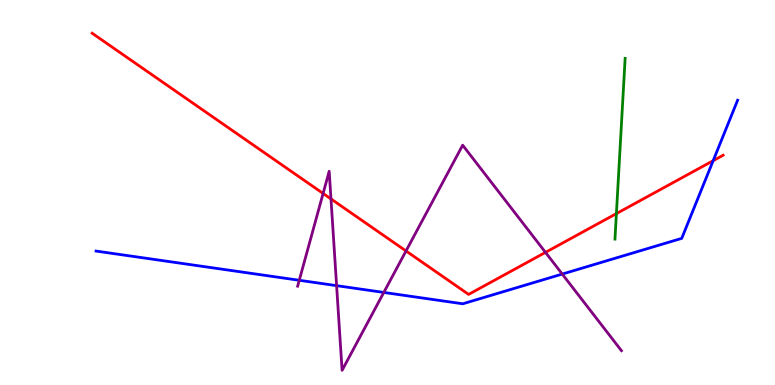[{'lines': ['blue', 'red'], 'intersections': [{'x': 9.2, 'y': 5.83}]}, {'lines': ['green', 'red'], 'intersections': [{'x': 7.95, 'y': 4.45}]}, {'lines': ['purple', 'red'], 'intersections': [{'x': 4.17, 'y': 4.98}, {'x': 4.27, 'y': 4.83}, {'x': 5.24, 'y': 3.48}, {'x': 7.04, 'y': 3.44}]}, {'lines': ['blue', 'green'], 'intersections': []}, {'lines': ['blue', 'purple'], 'intersections': [{'x': 3.86, 'y': 2.72}, {'x': 4.34, 'y': 2.58}, {'x': 4.95, 'y': 2.4}, {'x': 7.25, 'y': 2.88}]}, {'lines': ['green', 'purple'], 'intersections': []}]